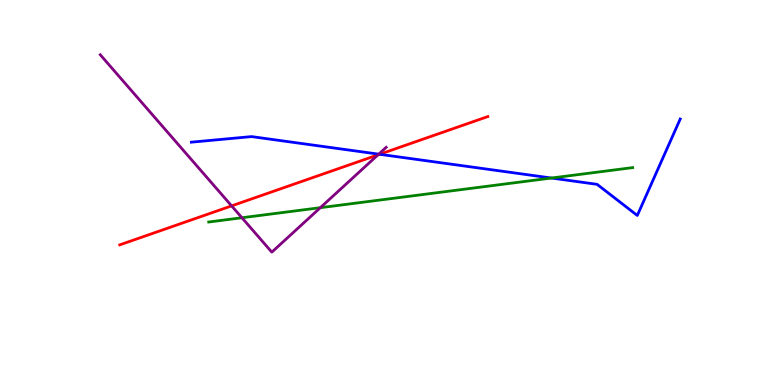[{'lines': ['blue', 'red'], 'intersections': [{'x': 4.9, 'y': 5.99}]}, {'lines': ['green', 'red'], 'intersections': []}, {'lines': ['purple', 'red'], 'intersections': [{'x': 2.99, 'y': 4.65}, {'x': 4.88, 'y': 5.98}]}, {'lines': ['blue', 'green'], 'intersections': [{'x': 7.12, 'y': 5.38}]}, {'lines': ['blue', 'purple'], 'intersections': [{'x': 4.89, 'y': 6.0}]}, {'lines': ['green', 'purple'], 'intersections': [{'x': 3.12, 'y': 4.34}, {'x': 4.13, 'y': 4.61}]}]